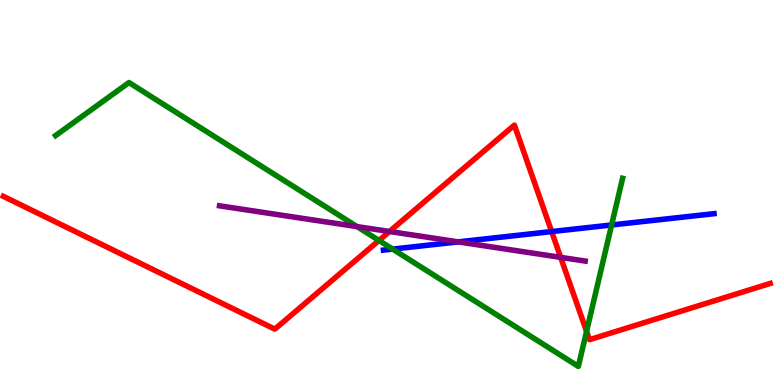[{'lines': ['blue', 'red'], 'intersections': [{'x': 7.12, 'y': 3.99}]}, {'lines': ['green', 'red'], 'intersections': [{'x': 4.89, 'y': 3.75}, {'x': 7.57, 'y': 1.39}]}, {'lines': ['purple', 'red'], 'intersections': [{'x': 5.03, 'y': 3.99}, {'x': 7.23, 'y': 3.32}]}, {'lines': ['blue', 'green'], 'intersections': [{'x': 5.07, 'y': 3.53}, {'x': 7.89, 'y': 4.16}]}, {'lines': ['blue', 'purple'], 'intersections': [{'x': 5.91, 'y': 3.72}]}, {'lines': ['green', 'purple'], 'intersections': [{'x': 4.61, 'y': 4.11}]}]